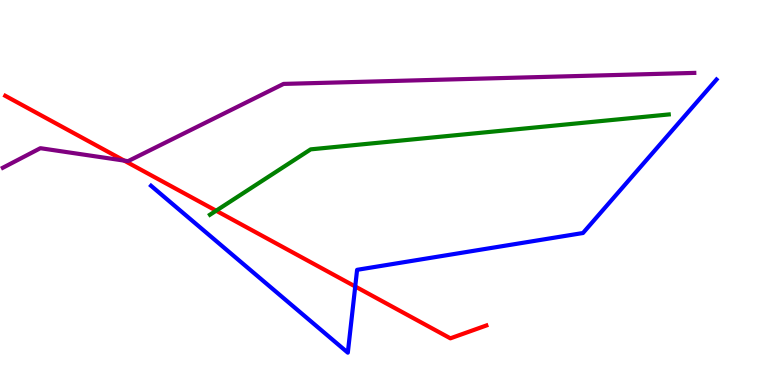[{'lines': ['blue', 'red'], 'intersections': [{'x': 4.58, 'y': 2.56}]}, {'lines': ['green', 'red'], 'intersections': [{'x': 2.79, 'y': 4.53}]}, {'lines': ['purple', 'red'], 'intersections': [{'x': 1.6, 'y': 5.83}]}, {'lines': ['blue', 'green'], 'intersections': []}, {'lines': ['blue', 'purple'], 'intersections': []}, {'lines': ['green', 'purple'], 'intersections': []}]